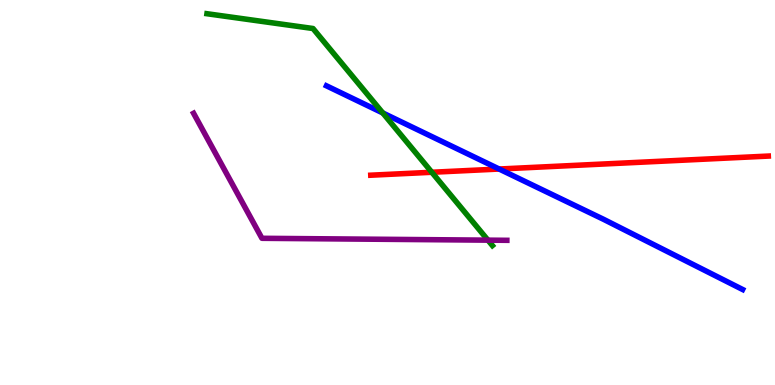[{'lines': ['blue', 'red'], 'intersections': [{'x': 6.44, 'y': 5.61}]}, {'lines': ['green', 'red'], 'intersections': [{'x': 5.57, 'y': 5.53}]}, {'lines': ['purple', 'red'], 'intersections': []}, {'lines': ['blue', 'green'], 'intersections': [{'x': 4.94, 'y': 7.07}]}, {'lines': ['blue', 'purple'], 'intersections': []}, {'lines': ['green', 'purple'], 'intersections': [{'x': 6.3, 'y': 3.76}]}]